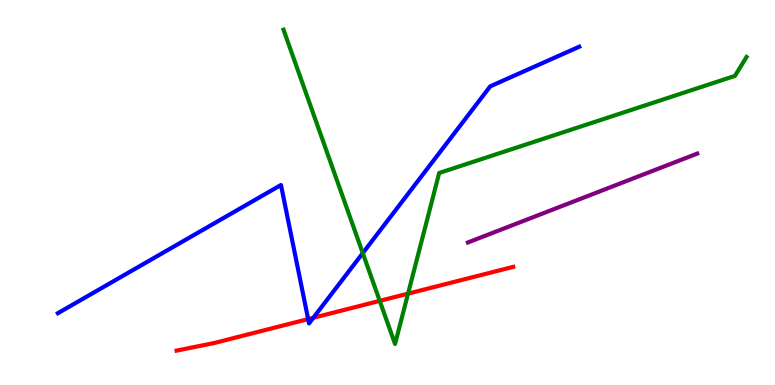[{'lines': ['blue', 'red'], 'intersections': [{'x': 3.98, 'y': 1.71}, {'x': 4.04, 'y': 1.75}]}, {'lines': ['green', 'red'], 'intersections': [{'x': 4.9, 'y': 2.19}, {'x': 5.27, 'y': 2.37}]}, {'lines': ['purple', 'red'], 'intersections': []}, {'lines': ['blue', 'green'], 'intersections': [{'x': 4.68, 'y': 3.43}]}, {'lines': ['blue', 'purple'], 'intersections': []}, {'lines': ['green', 'purple'], 'intersections': []}]